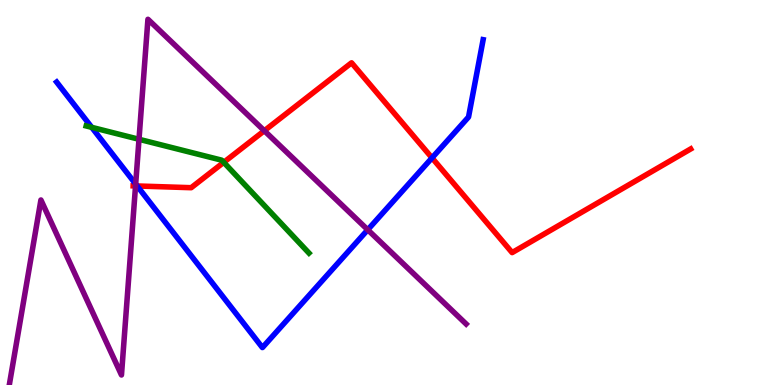[{'lines': ['blue', 'red'], 'intersections': [{'x': 1.77, 'y': 5.17}, {'x': 5.57, 'y': 5.9}]}, {'lines': ['green', 'red'], 'intersections': [{'x': 2.89, 'y': 5.78}]}, {'lines': ['purple', 'red'], 'intersections': [{'x': 1.75, 'y': 5.17}, {'x': 3.41, 'y': 6.6}]}, {'lines': ['blue', 'green'], 'intersections': [{'x': 1.18, 'y': 6.69}]}, {'lines': ['blue', 'purple'], 'intersections': [{'x': 1.75, 'y': 5.22}, {'x': 4.75, 'y': 4.03}]}, {'lines': ['green', 'purple'], 'intersections': [{'x': 1.79, 'y': 6.38}]}]